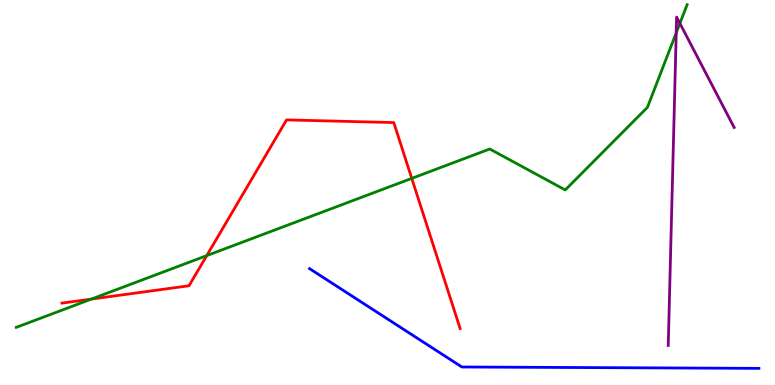[{'lines': ['blue', 'red'], 'intersections': []}, {'lines': ['green', 'red'], 'intersections': [{'x': 1.18, 'y': 2.23}, {'x': 2.67, 'y': 3.36}, {'x': 5.31, 'y': 5.37}]}, {'lines': ['purple', 'red'], 'intersections': []}, {'lines': ['blue', 'green'], 'intersections': []}, {'lines': ['blue', 'purple'], 'intersections': []}, {'lines': ['green', 'purple'], 'intersections': [{'x': 8.73, 'y': 9.15}, {'x': 8.77, 'y': 9.39}]}]